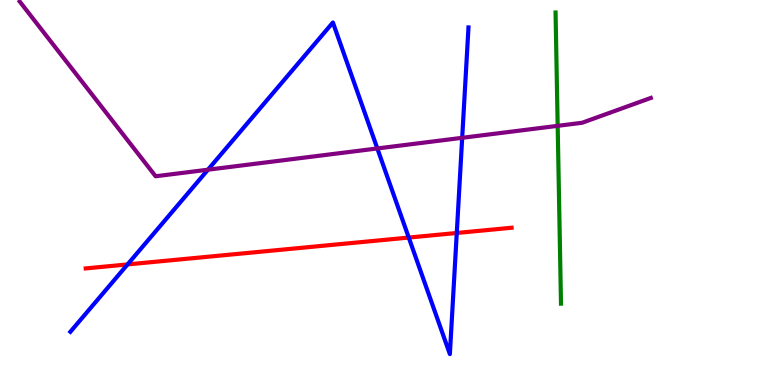[{'lines': ['blue', 'red'], 'intersections': [{'x': 1.65, 'y': 3.13}, {'x': 5.27, 'y': 3.83}, {'x': 5.89, 'y': 3.95}]}, {'lines': ['green', 'red'], 'intersections': []}, {'lines': ['purple', 'red'], 'intersections': []}, {'lines': ['blue', 'green'], 'intersections': []}, {'lines': ['blue', 'purple'], 'intersections': [{'x': 2.68, 'y': 5.59}, {'x': 4.87, 'y': 6.14}, {'x': 5.96, 'y': 6.42}]}, {'lines': ['green', 'purple'], 'intersections': [{'x': 7.2, 'y': 6.73}]}]